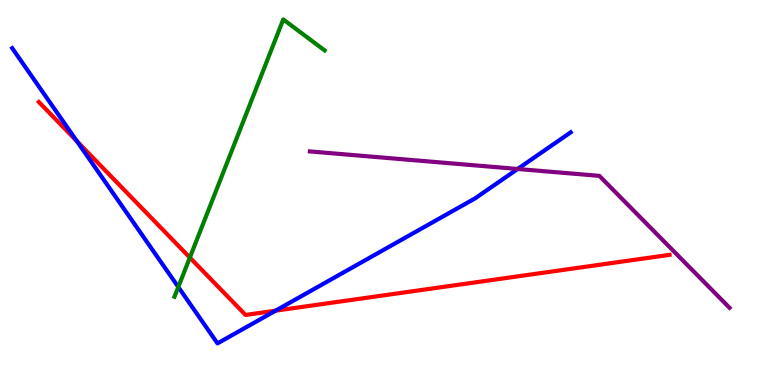[{'lines': ['blue', 'red'], 'intersections': [{'x': 0.992, 'y': 6.33}, {'x': 3.56, 'y': 1.93}]}, {'lines': ['green', 'red'], 'intersections': [{'x': 2.45, 'y': 3.31}]}, {'lines': ['purple', 'red'], 'intersections': []}, {'lines': ['blue', 'green'], 'intersections': [{'x': 2.3, 'y': 2.55}]}, {'lines': ['blue', 'purple'], 'intersections': [{'x': 6.68, 'y': 5.61}]}, {'lines': ['green', 'purple'], 'intersections': []}]